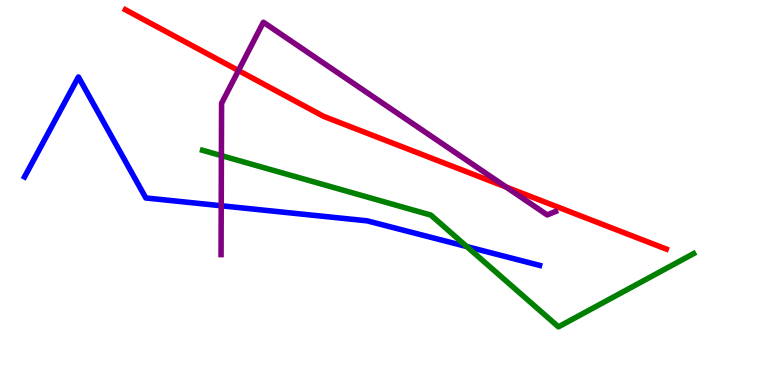[{'lines': ['blue', 'red'], 'intersections': []}, {'lines': ['green', 'red'], 'intersections': []}, {'lines': ['purple', 'red'], 'intersections': [{'x': 3.08, 'y': 8.17}, {'x': 6.53, 'y': 5.14}]}, {'lines': ['blue', 'green'], 'intersections': [{'x': 6.02, 'y': 3.6}]}, {'lines': ['blue', 'purple'], 'intersections': [{'x': 2.85, 'y': 4.66}]}, {'lines': ['green', 'purple'], 'intersections': [{'x': 2.86, 'y': 5.96}]}]